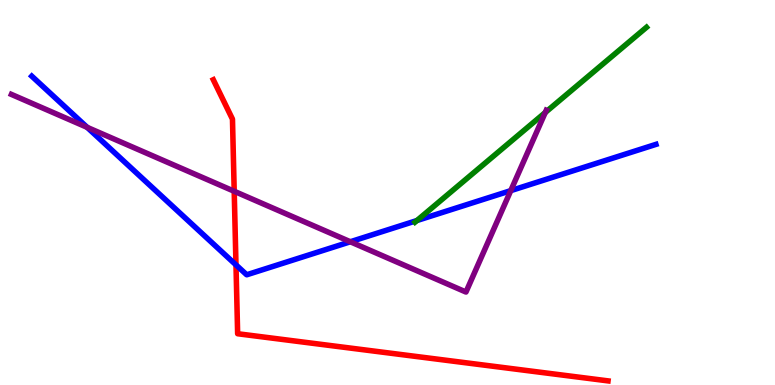[{'lines': ['blue', 'red'], 'intersections': [{'x': 3.04, 'y': 3.12}]}, {'lines': ['green', 'red'], 'intersections': []}, {'lines': ['purple', 'red'], 'intersections': [{'x': 3.02, 'y': 5.03}]}, {'lines': ['blue', 'green'], 'intersections': [{'x': 5.38, 'y': 4.27}]}, {'lines': ['blue', 'purple'], 'intersections': [{'x': 1.12, 'y': 6.69}, {'x': 4.52, 'y': 3.72}, {'x': 6.59, 'y': 5.05}]}, {'lines': ['green', 'purple'], 'intersections': [{'x': 7.04, 'y': 7.08}]}]